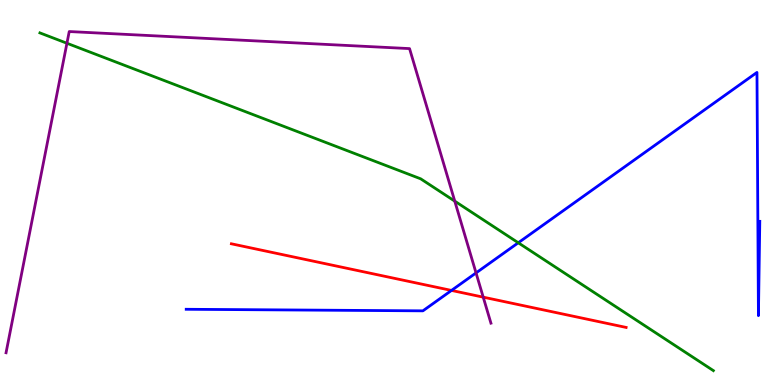[{'lines': ['blue', 'red'], 'intersections': [{'x': 5.83, 'y': 2.46}]}, {'lines': ['green', 'red'], 'intersections': []}, {'lines': ['purple', 'red'], 'intersections': [{'x': 6.24, 'y': 2.28}]}, {'lines': ['blue', 'green'], 'intersections': [{'x': 6.69, 'y': 3.69}]}, {'lines': ['blue', 'purple'], 'intersections': [{'x': 6.14, 'y': 2.91}]}, {'lines': ['green', 'purple'], 'intersections': [{'x': 0.864, 'y': 8.88}, {'x': 5.87, 'y': 4.78}]}]